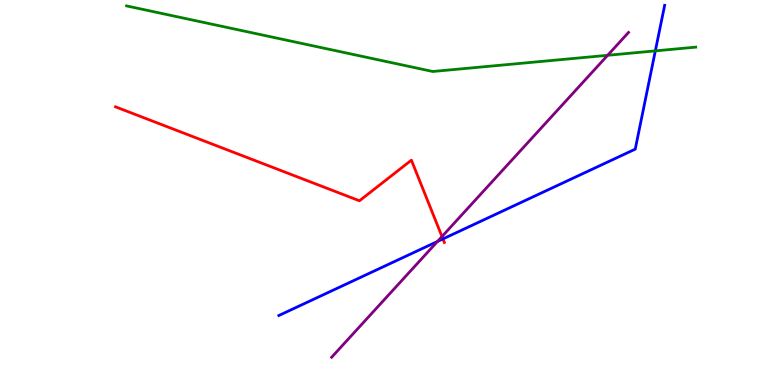[{'lines': ['blue', 'red'], 'intersections': [{'x': 5.72, 'y': 3.79}]}, {'lines': ['green', 'red'], 'intersections': []}, {'lines': ['purple', 'red'], 'intersections': [{'x': 5.7, 'y': 3.86}]}, {'lines': ['blue', 'green'], 'intersections': [{'x': 8.46, 'y': 8.68}]}, {'lines': ['blue', 'purple'], 'intersections': [{'x': 5.64, 'y': 3.73}]}, {'lines': ['green', 'purple'], 'intersections': [{'x': 7.84, 'y': 8.56}]}]